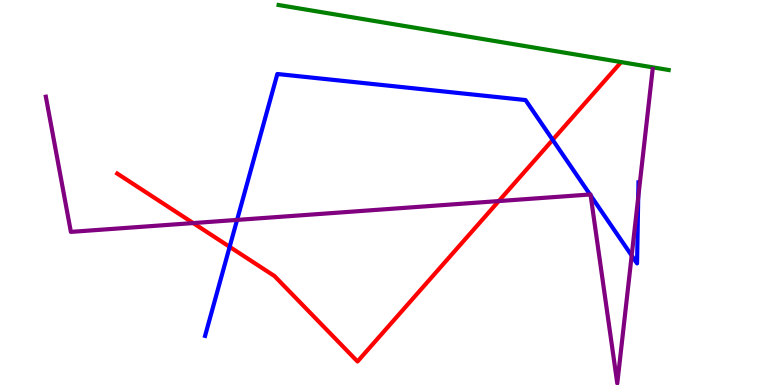[{'lines': ['blue', 'red'], 'intersections': [{'x': 2.96, 'y': 3.59}, {'x': 7.13, 'y': 6.37}]}, {'lines': ['green', 'red'], 'intersections': []}, {'lines': ['purple', 'red'], 'intersections': [{'x': 2.49, 'y': 4.21}, {'x': 6.44, 'y': 4.78}]}, {'lines': ['blue', 'green'], 'intersections': []}, {'lines': ['blue', 'purple'], 'intersections': [{'x': 3.06, 'y': 4.29}, {'x': 7.61, 'y': 4.95}, {'x': 7.62, 'y': 4.92}, {'x': 8.15, 'y': 3.36}, {'x': 8.24, 'y': 4.87}]}, {'lines': ['green', 'purple'], 'intersections': []}]